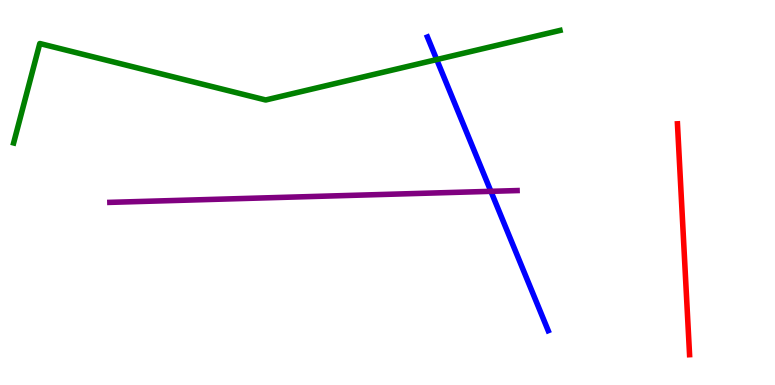[{'lines': ['blue', 'red'], 'intersections': []}, {'lines': ['green', 'red'], 'intersections': []}, {'lines': ['purple', 'red'], 'intersections': []}, {'lines': ['blue', 'green'], 'intersections': [{'x': 5.63, 'y': 8.45}]}, {'lines': ['blue', 'purple'], 'intersections': [{'x': 6.33, 'y': 5.03}]}, {'lines': ['green', 'purple'], 'intersections': []}]